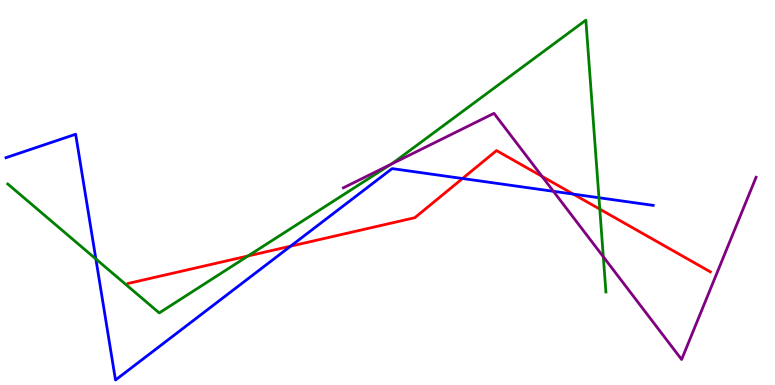[{'lines': ['blue', 'red'], 'intersections': [{'x': 3.75, 'y': 3.61}, {'x': 5.97, 'y': 5.36}, {'x': 7.4, 'y': 4.96}]}, {'lines': ['green', 'red'], 'intersections': [{'x': 3.2, 'y': 3.35}, {'x': 7.74, 'y': 4.57}]}, {'lines': ['purple', 'red'], 'intersections': [{'x': 6.99, 'y': 5.42}]}, {'lines': ['blue', 'green'], 'intersections': [{'x': 1.24, 'y': 3.27}, {'x': 7.73, 'y': 4.86}]}, {'lines': ['blue', 'purple'], 'intersections': [{'x': 7.14, 'y': 5.03}]}, {'lines': ['green', 'purple'], 'intersections': [{'x': 5.04, 'y': 5.73}, {'x': 7.78, 'y': 3.33}]}]